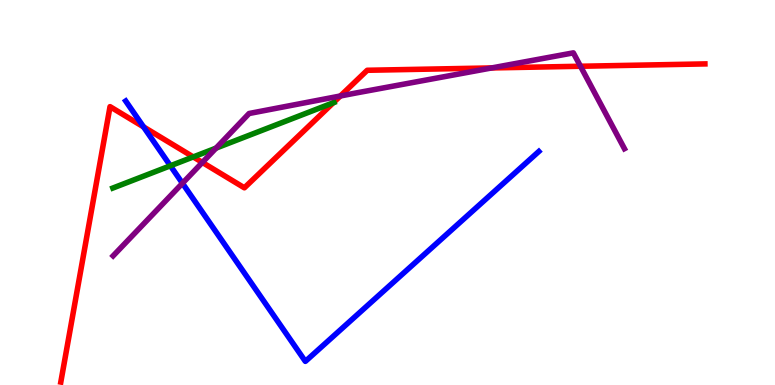[{'lines': ['blue', 'red'], 'intersections': [{'x': 1.85, 'y': 6.7}]}, {'lines': ['green', 'red'], 'intersections': [{'x': 2.49, 'y': 5.92}, {'x': 4.3, 'y': 7.33}]}, {'lines': ['purple', 'red'], 'intersections': [{'x': 2.61, 'y': 5.78}, {'x': 4.39, 'y': 7.51}, {'x': 6.34, 'y': 8.24}, {'x': 7.49, 'y': 8.28}]}, {'lines': ['blue', 'green'], 'intersections': [{'x': 2.2, 'y': 5.69}]}, {'lines': ['blue', 'purple'], 'intersections': [{'x': 2.35, 'y': 5.24}]}, {'lines': ['green', 'purple'], 'intersections': [{'x': 2.79, 'y': 6.15}]}]